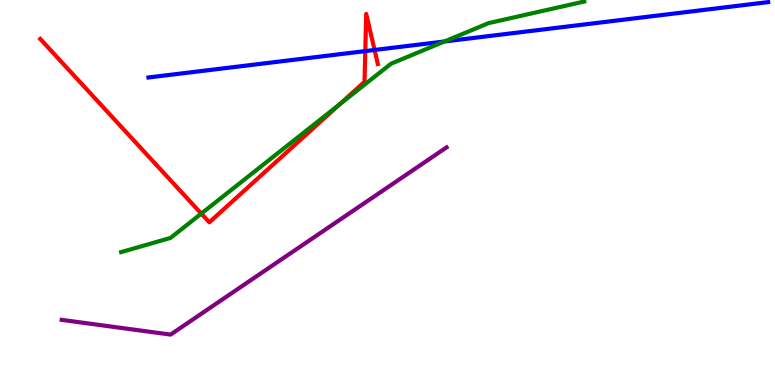[{'lines': ['blue', 'red'], 'intersections': [{'x': 4.71, 'y': 8.67}, {'x': 4.83, 'y': 8.7}]}, {'lines': ['green', 'red'], 'intersections': [{'x': 2.6, 'y': 4.45}, {'x': 4.38, 'y': 7.29}]}, {'lines': ['purple', 'red'], 'intersections': []}, {'lines': ['blue', 'green'], 'intersections': [{'x': 5.74, 'y': 8.92}]}, {'lines': ['blue', 'purple'], 'intersections': []}, {'lines': ['green', 'purple'], 'intersections': []}]